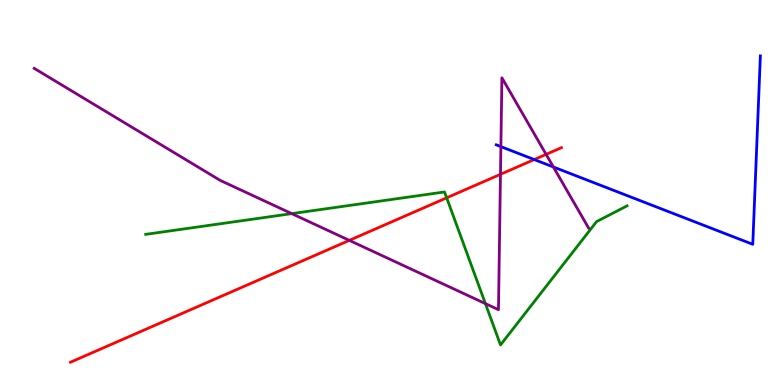[{'lines': ['blue', 'red'], 'intersections': [{'x': 6.89, 'y': 5.86}]}, {'lines': ['green', 'red'], 'intersections': [{'x': 5.76, 'y': 4.86}]}, {'lines': ['purple', 'red'], 'intersections': [{'x': 4.51, 'y': 3.76}, {'x': 6.46, 'y': 5.47}, {'x': 7.05, 'y': 5.99}]}, {'lines': ['blue', 'green'], 'intersections': []}, {'lines': ['blue', 'purple'], 'intersections': [{'x': 6.46, 'y': 6.19}, {'x': 7.14, 'y': 5.66}]}, {'lines': ['green', 'purple'], 'intersections': [{'x': 3.76, 'y': 4.45}, {'x': 6.26, 'y': 2.11}]}]